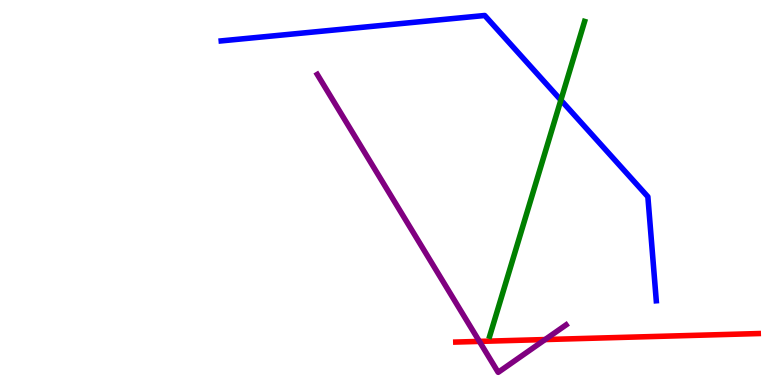[{'lines': ['blue', 'red'], 'intersections': []}, {'lines': ['green', 'red'], 'intersections': []}, {'lines': ['purple', 'red'], 'intersections': [{'x': 6.19, 'y': 1.13}, {'x': 7.03, 'y': 1.18}]}, {'lines': ['blue', 'green'], 'intersections': [{'x': 7.24, 'y': 7.4}]}, {'lines': ['blue', 'purple'], 'intersections': []}, {'lines': ['green', 'purple'], 'intersections': []}]